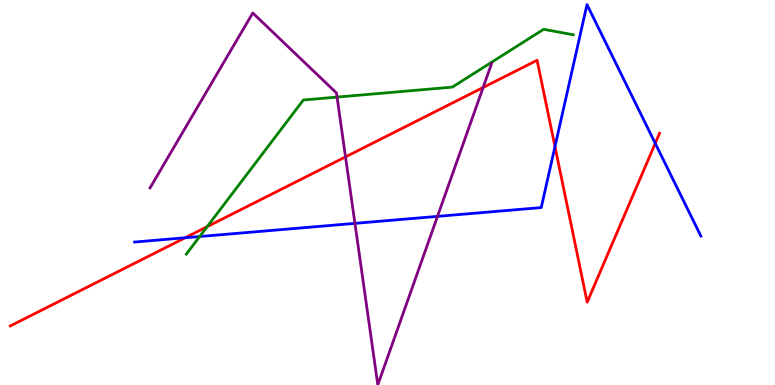[{'lines': ['blue', 'red'], 'intersections': [{'x': 2.39, 'y': 3.82}, {'x': 7.16, 'y': 6.19}, {'x': 8.45, 'y': 6.28}]}, {'lines': ['green', 'red'], 'intersections': [{'x': 2.67, 'y': 4.11}]}, {'lines': ['purple', 'red'], 'intersections': [{'x': 4.46, 'y': 5.92}, {'x': 6.23, 'y': 7.73}]}, {'lines': ['blue', 'green'], 'intersections': [{'x': 2.58, 'y': 3.86}]}, {'lines': ['blue', 'purple'], 'intersections': [{'x': 4.58, 'y': 4.2}, {'x': 5.64, 'y': 4.38}]}, {'lines': ['green', 'purple'], 'intersections': [{'x': 4.35, 'y': 7.48}]}]